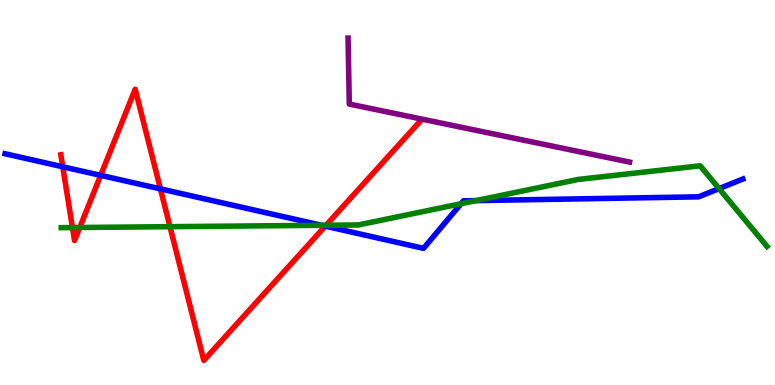[{'lines': ['blue', 'red'], 'intersections': [{'x': 0.81, 'y': 5.67}, {'x': 1.3, 'y': 5.45}, {'x': 2.07, 'y': 5.09}, {'x': 4.2, 'y': 4.13}]}, {'lines': ['green', 'red'], 'intersections': [{'x': 0.935, 'y': 4.09}, {'x': 1.03, 'y': 4.09}, {'x': 2.19, 'y': 4.11}, {'x': 4.21, 'y': 4.15}]}, {'lines': ['purple', 'red'], 'intersections': []}, {'lines': ['blue', 'green'], 'intersections': [{'x': 4.15, 'y': 4.15}, {'x': 5.95, 'y': 4.71}, {'x': 6.14, 'y': 4.79}, {'x': 9.28, 'y': 5.1}]}, {'lines': ['blue', 'purple'], 'intersections': []}, {'lines': ['green', 'purple'], 'intersections': []}]